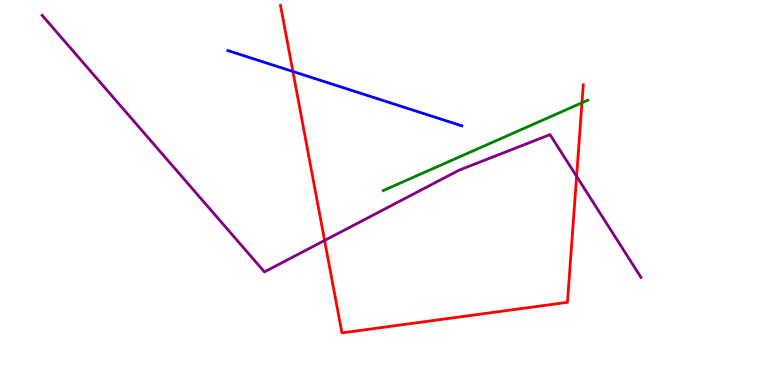[{'lines': ['blue', 'red'], 'intersections': [{'x': 3.78, 'y': 8.14}]}, {'lines': ['green', 'red'], 'intersections': [{'x': 7.51, 'y': 7.33}]}, {'lines': ['purple', 'red'], 'intersections': [{'x': 4.19, 'y': 3.75}, {'x': 7.44, 'y': 5.42}]}, {'lines': ['blue', 'green'], 'intersections': []}, {'lines': ['blue', 'purple'], 'intersections': []}, {'lines': ['green', 'purple'], 'intersections': []}]